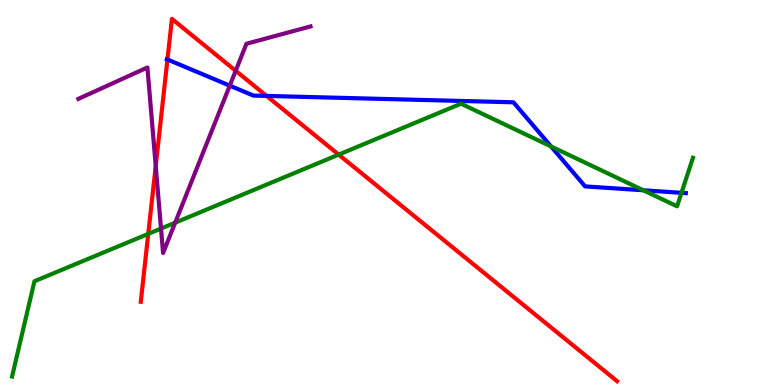[{'lines': ['blue', 'red'], 'intersections': [{'x': 2.16, 'y': 8.45}, {'x': 3.44, 'y': 7.51}]}, {'lines': ['green', 'red'], 'intersections': [{'x': 1.91, 'y': 3.93}, {'x': 4.37, 'y': 5.98}]}, {'lines': ['purple', 'red'], 'intersections': [{'x': 2.01, 'y': 5.69}, {'x': 3.04, 'y': 8.16}]}, {'lines': ['blue', 'green'], 'intersections': [{'x': 7.11, 'y': 6.2}, {'x': 8.3, 'y': 5.06}, {'x': 8.79, 'y': 4.99}]}, {'lines': ['blue', 'purple'], 'intersections': [{'x': 2.96, 'y': 7.78}]}, {'lines': ['green', 'purple'], 'intersections': [{'x': 2.08, 'y': 4.06}, {'x': 2.26, 'y': 4.22}]}]